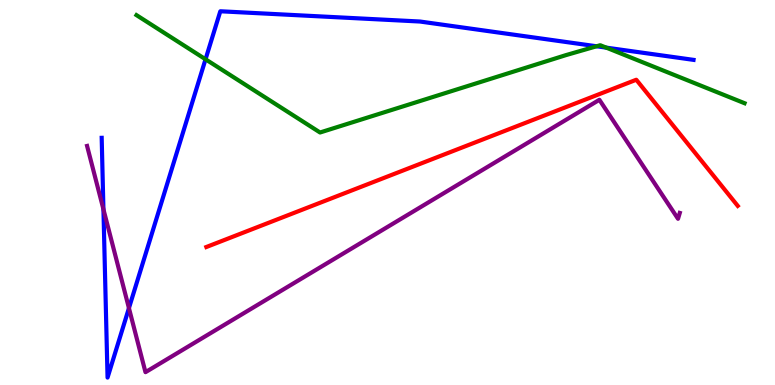[{'lines': ['blue', 'red'], 'intersections': []}, {'lines': ['green', 'red'], 'intersections': []}, {'lines': ['purple', 'red'], 'intersections': []}, {'lines': ['blue', 'green'], 'intersections': [{'x': 2.65, 'y': 8.46}, {'x': 7.7, 'y': 8.8}, {'x': 7.82, 'y': 8.76}]}, {'lines': ['blue', 'purple'], 'intersections': [{'x': 1.33, 'y': 4.56}, {'x': 1.66, 'y': 2.0}]}, {'lines': ['green', 'purple'], 'intersections': []}]